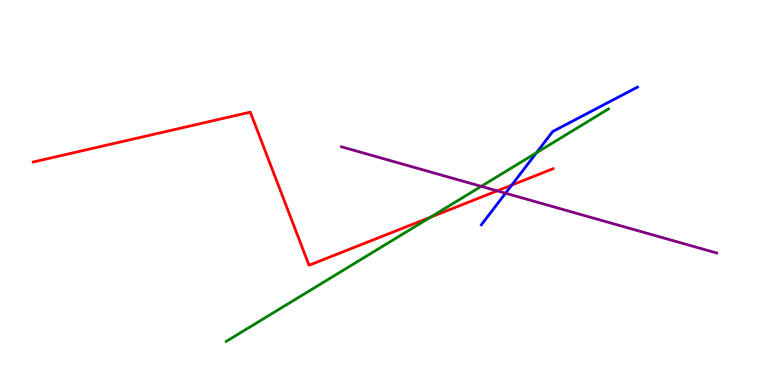[{'lines': ['blue', 'red'], 'intersections': [{'x': 6.6, 'y': 5.19}]}, {'lines': ['green', 'red'], 'intersections': [{'x': 5.55, 'y': 4.36}]}, {'lines': ['purple', 'red'], 'intersections': [{'x': 6.41, 'y': 5.04}]}, {'lines': ['blue', 'green'], 'intersections': [{'x': 6.92, 'y': 6.03}]}, {'lines': ['blue', 'purple'], 'intersections': [{'x': 6.52, 'y': 4.98}]}, {'lines': ['green', 'purple'], 'intersections': [{'x': 6.21, 'y': 5.16}]}]